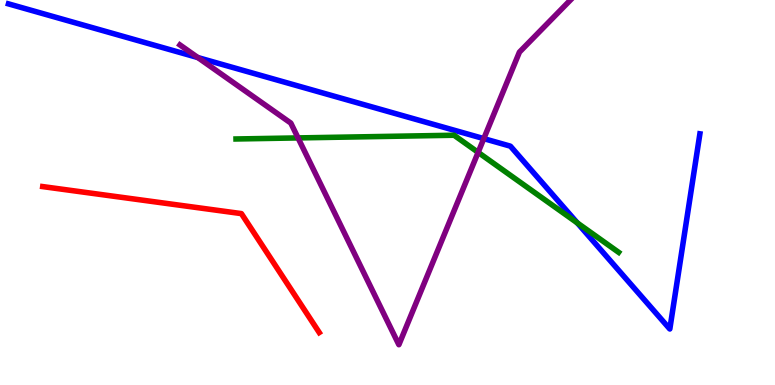[{'lines': ['blue', 'red'], 'intersections': []}, {'lines': ['green', 'red'], 'intersections': []}, {'lines': ['purple', 'red'], 'intersections': []}, {'lines': ['blue', 'green'], 'intersections': [{'x': 7.45, 'y': 4.21}]}, {'lines': ['blue', 'purple'], 'intersections': [{'x': 2.55, 'y': 8.5}, {'x': 6.24, 'y': 6.4}]}, {'lines': ['green', 'purple'], 'intersections': [{'x': 3.85, 'y': 6.42}, {'x': 6.17, 'y': 6.04}]}]